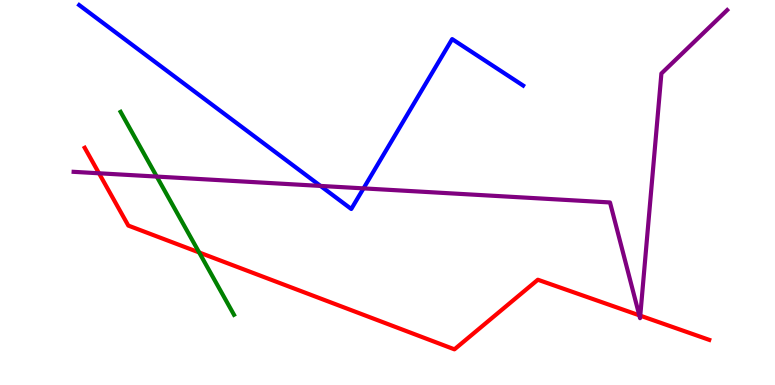[{'lines': ['blue', 'red'], 'intersections': []}, {'lines': ['green', 'red'], 'intersections': [{'x': 2.57, 'y': 3.44}]}, {'lines': ['purple', 'red'], 'intersections': [{'x': 1.28, 'y': 5.5}, {'x': 8.25, 'y': 1.81}, {'x': 8.26, 'y': 1.8}]}, {'lines': ['blue', 'green'], 'intersections': []}, {'lines': ['blue', 'purple'], 'intersections': [{'x': 4.14, 'y': 5.17}, {'x': 4.69, 'y': 5.11}]}, {'lines': ['green', 'purple'], 'intersections': [{'x': 2.02, 'y': 5.41}]}]